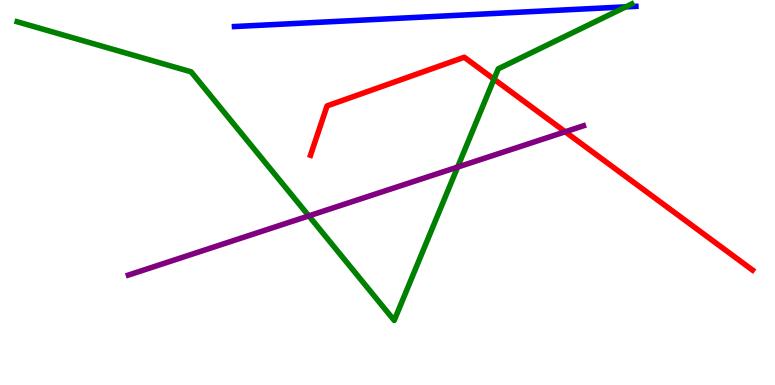[{'lines': ['blue', 'red'], 'intersections': []}, {'lines': ['green', 'red'], 'intersections': [{'x': 6.37, 'y': 7.94}]}, {'lines': ['purple', 'red'], 'intersections': [{'x': 7.29, 'y': 6.58}]}, {'lines': ['blue', 'green'], 'intersections': [{'x': 8.08, 'y': 9.82}]}, {'lines': ['blue', 'purple'], 'intersections': []}, {'lines': ['green', 'purple'], 'intersections': [{'x': 3.98, 'y': 4.39}, {'x': 5.9, 'y': 5.66}]}]